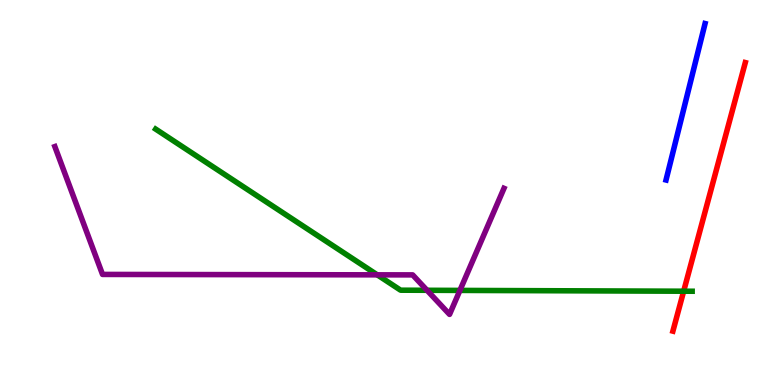[{'lines': ['blue', 'red'], 'intersections': []}, {'lines': ['green', 'red'], 'intersections': [{'x': 8.82, 'y': 2.44}]}, {'lines': ['purple', 'red'], 'intersections': []}, {'lines': ['blue', 'green'], 'intersections': []}, {'lines': ['blue', 'purple'], 'intersections': []}, {'lines': ['green', 'purple'], 'intersections': [{'x': 4.87, 'y': 2.86}, {'x': 5.51, 'y': 2.46}, {'x': 5.93, 'y': 2.46}]}]